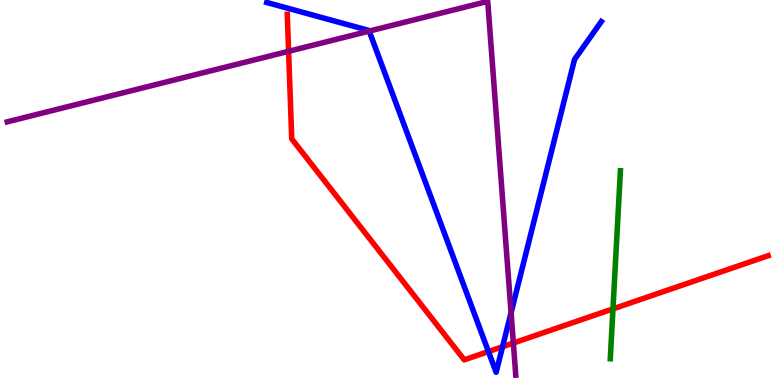[{'lines': ['blue', 'red'], 'intersections': [{'x': 6.3, 'y': 0.869}, {'x': 6.48, 'y': 0.994}]}, {'lines': ['green', 'red'], 'intersections': [{'x': 7.91, 'y': 1.98}]}, {'lines': ['purple', 'red'], 'intersections': [{'x': 3.72, 'y': 8.67}, {'x': 6.62, 'y': 1.09}]}, {'lines': ['blue', 'green'], 'intersections': []}, {'lines': ['blue', 'purple'], 'intersections': [{'x': 4.76, 'y': 9.19}, {'x': 6.59, 'y': 1.88}]}, {'lines': ['green', 'purple'], 'intersections': []}]